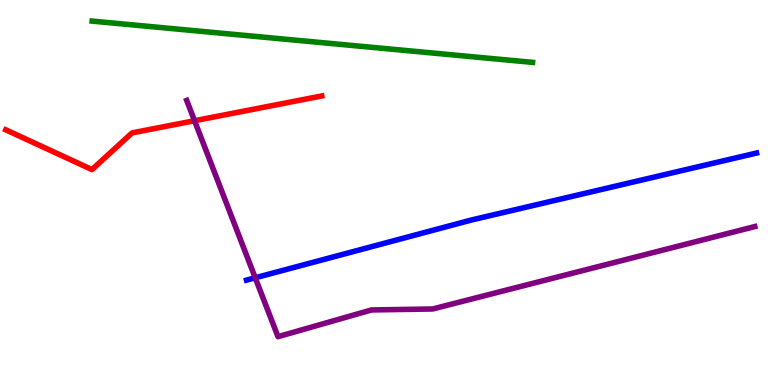[{'lines': ['blue', 'red'], 'intersections': []}, {'lines': ['green', 'red'], 'intersections': []}, {'lines': ['purple', 'red'], 'intersections': [{'x': 2.51, 'y': 6.86}]}, {'lines': ['blue', 'green'], 'intersections': []}, {'lines': ['blue', 'purple'], 'intersections': [{'x': 3.29, 'y': 2.78}]}, {'lines': ['green', 'purple'], 'intersections': []}]